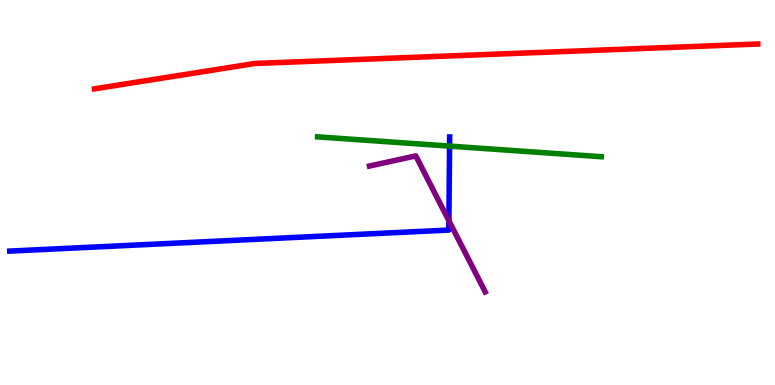[{'lines': ['blue', 'red'], 'intersections': []}, {'lines': ['green', 'red'], 'intersections': []}, {'lines': ['purple', 'red'], 'intersections': []}, {'lines': ['blue', 'green'], 'intersections': [{'x': 5.8, 'y': 6.21}]}, {'lines': ['blue', 'purple'], 'intersections': [{'x': 5.79, 'y': 4.27}]}, {'lines': ['green', 'purple'], 'intersections': []}]